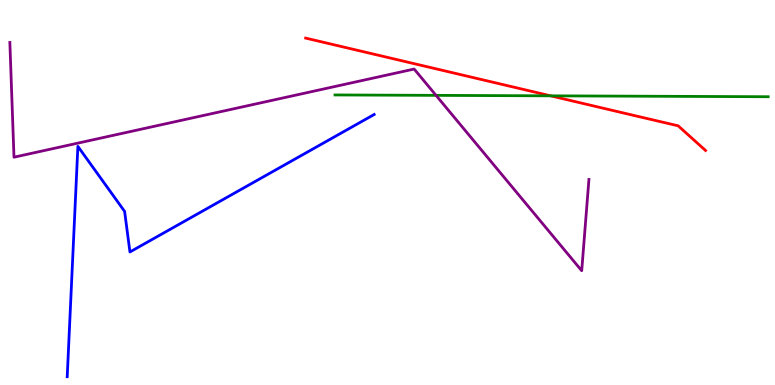[{'lines': ['blue', 'red'], 'intersections': []}, {'lines': ['green', 'red'], 'intersections': [{'x': 7.11, 'y': 7.51}]}, {'lines': ['purple', 'red'], 'intersections': []}, {'lines': ['blue', 'green'], 'intersections': []}, {'lines': ['blue', 'purple'], 'intersections': []}, {'lines': ['green', 'purple'], 'intersections': [{'x': 5.63, 'y': 7.52}]}]